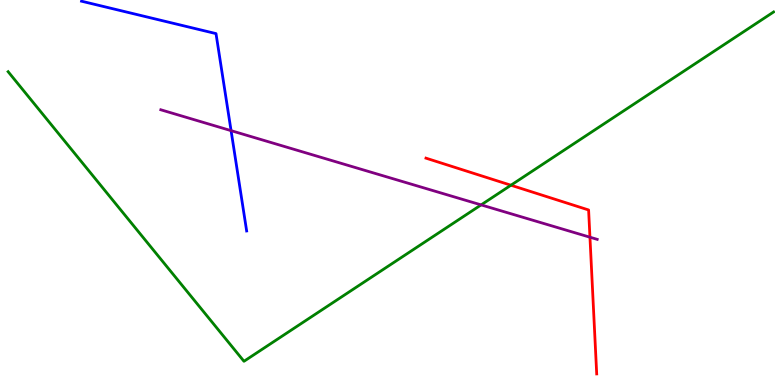[{'lines': ['blue', 'red'], 'intersections': []}, {'lines': ['green', 'red'], 'intersections': [{'x': 6.59, 'y': 5.19}]}, {'lines': ['purple', 'red'], 'intersections': [{'x': 7.61, 'y': 3.84}]}, {'lines': ['blue', 'green'], 'intersections': []}, {'lines': ['blue', 'purple'], 'intersections': [{'x': 2.98, 'y': 6.61}]}, {'lines': ['green', 'purple'], 'intersections': [{'x': 6.21, 'y': 4.68}]}]